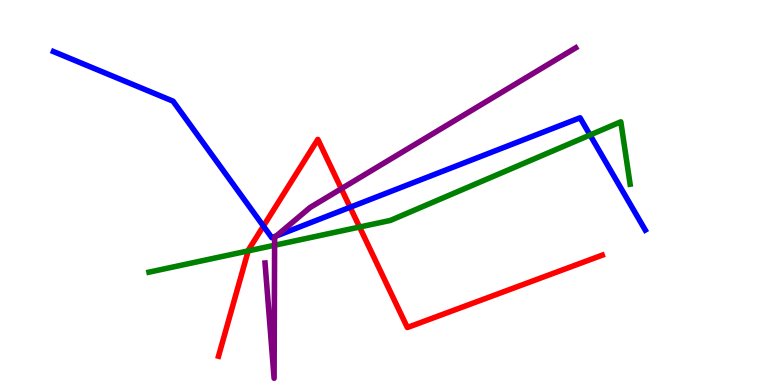[{'lines': ['blue', 'red'], 'intersections': [{'x': 3.4, 'y': 4.13}, {'x': 4.52, 'y': 4.62}]}, {'lines': ['green', 'red'], 'intersections': [{'x': 3.2, 'y': 3.48}, {'x': 4.64, 'y': 4.1}]}, {'lines': ['purple', 'red'], 'intersections': [{'x': 4.4, 'y': 5.1}]}, {'lines': ['blue', 'green'], 'intersections': [{'x': 7.61, 'y': 6.49}]}, {'lines': ['blue', 'purple'], 'intersections': [{'x': 3.56, 'y': 3.87}]}, {'lines': ['green', 'purple'], 'intersections': [{'x': 3.54, 'y': 3.63}]}]